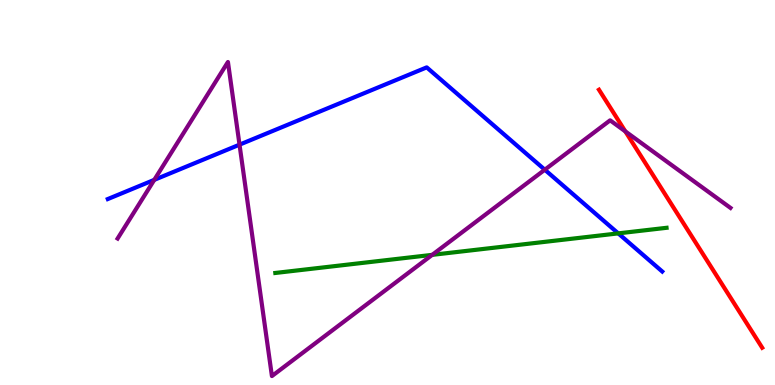[{'lines': ['blue', 'red'], 'intersections': []}, {'lines': ['green', 'red'], 'intersections': []}, {'lines': ['purple', 'red'], 'intersections': [{'x': 8.07, 'y': 6.59}]}, {'lines': ['blue', 'green'], 'intersections': [{'x': 7.98, 'y': 3.94}]}, {'lines': ['blue', 'purple'], 'intersections': [{'x': 1.99, 'y': 5.33}, {'x': 3.09, 'y': 6.24}, {'x': 7.03, 'y': 5.59}]}, {'lines': ['green', 'purple'], 'intersections': [{'x': 5.58, 'y': 3.38}]}]